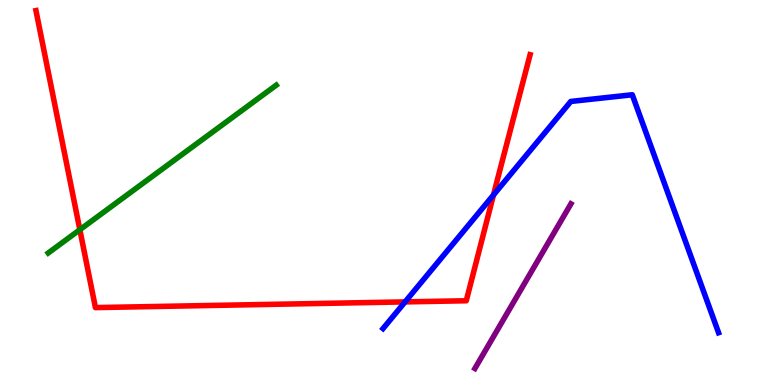[{'lines': ['blue', 'red'], 'intersections': [{'x': 5.23, 'y': 2.16}, {'x': 6.37, 'y': 4.94}]}, {'lines': ['green', 'red'], 'intersections': [{'x': 1.03, 'y': 4.03}]}, {'lines': ['purple', 'red'], 'intersections': []}, {'lines': ['blue', 'green'], 'intersections': []}, {'lines': ['blue', 'purple'], 'intersections': []}, {'lines': ['green', 'purple'], 'intersections': []}]